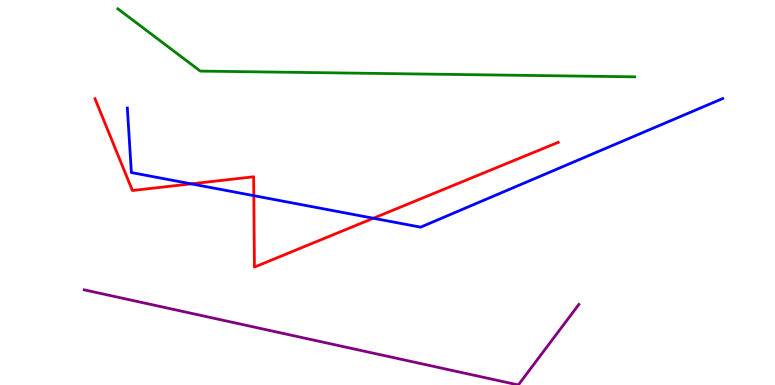[{'lines': ['blue', 'red'], 'intersections': [{'x': 2.47, 'y': 5.22}, {'x': 3.28, 'y': 4.92}, {'x': 4.82, 'y': 4.33}]}, {'lines': ['green', 'red'], 'intersections': []}, {'lines': ['purple', 'red'], 'intersections': []}, {'lines': ['blue', 'green'], 'intersections': []}, {'lines': ['blue', 'purple'], 'intersections': []}, {'lines': ['green', 'purple'], 'intersections': []}]